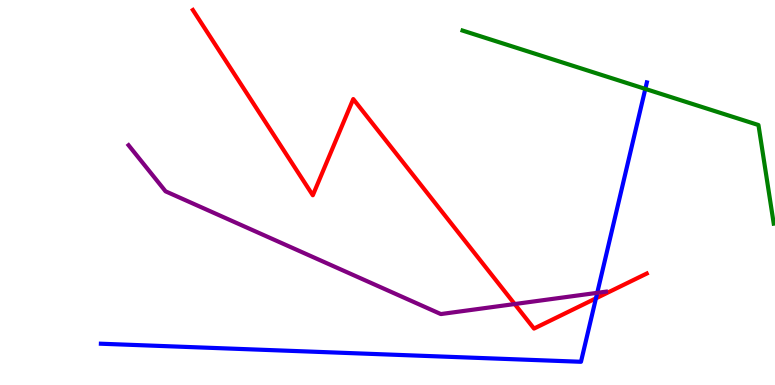[{'lines': ['blue', 'red'], 'intersections': [{'x': 7.69, 'y': 2.25}]}, {'lines': ['green', 'red'], 'intersections': []}, {'lines': ['purple', 'red'], 'intersections': [{'x': 6.64, 'y': 2.1}]}, {'lines': ['blue', 'green'], 'intersections': [{'x': 8.33, 'y': 7.69}]}, {'lines': ['blue', 'purple'], 'intersections': [{'x': 7.71, 'y': 2.39}]}, {'lines': ['green', 'purple'], 'intersections': []}]